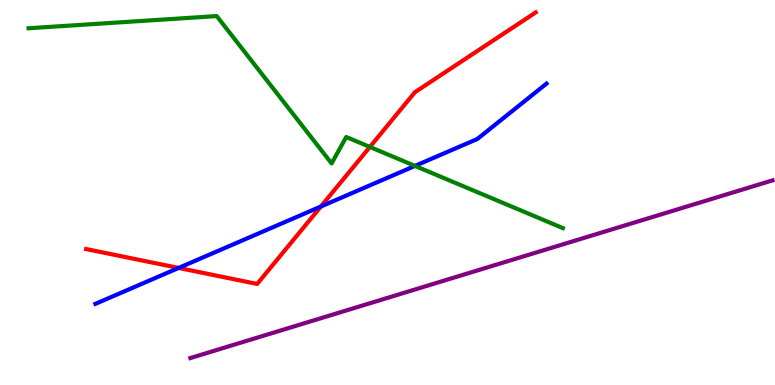[{'lines': ['blue', 'red'], 'intersections': [{'x': 2.31, 'y': 3.04}, {'x': 4.14, 'y': 4.64}]}, {'lines': ['green', 'red'], 'intersections': [{'x': 4.77, 'y': 6.18}]}, {'lines': ['purple', 'red'], 'intersections': []}, {'lines': ['blue', 'green'], 'intersections': [{'x': 5.35, 'y': 5.69}]}, {'lines': ['blue', 'purple'], 'intersections': []}, {'lines': ['green', 'purple'], 'intersections': []}]